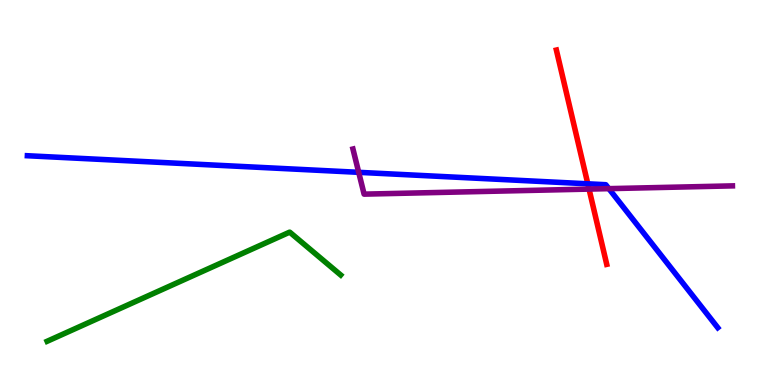[{'lines': ['blue', 'red'], 'intersections': [{'x': 7.58, 'y': 5.23}]}, {'lines': ['green', 'red'], 'intersections': []}, {'lines': ['purple', 'red'], 'intersections': [{'x': 7.6, 'y': 5.09}]}, {'lines': ['blue', 'green'], 'intersections': []}, {'lines': ['blue', 'purple'], 'intersections': [{'x': 4.63, 'y': 5.52}, {'x': 7.86, 'y': 5.1}]}, {'lines': ['green', 'purple'], 'intersections': []}]